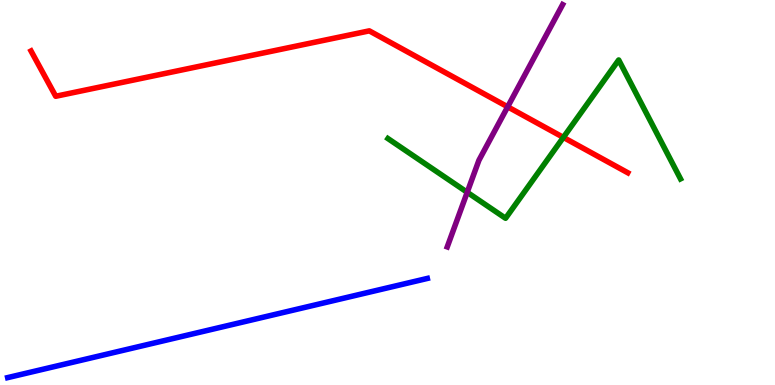[{'lines': ['blue', 'red'], 'intersections': []}, {'lines': ['green', 'red'], 'intersections': [{'x': 7.27, 'y': 6.43}]}, {'lines': ['purple', 'red'], 'intersections': [{'x': 6.55, 'y': 7.23}]}, {'lines': ['blue', 'green'], 'intersections': []}, {'lines': ['blue', 'purple'], 'intersections': []}, {'lines': ['green', 'purple'], 'intersections': [{'x': 6.03, 'y': 5.01}]}]